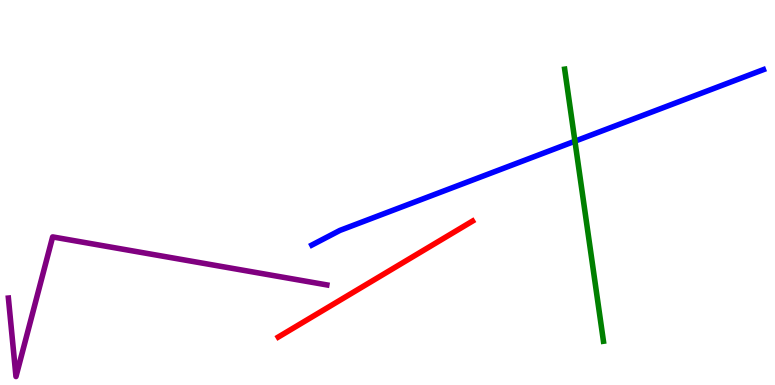[{'lines': ['blue', 'red'], 'intersections': []}, {'lines': ['green', 'red'], 'intersections': []}, {'lines': ['purple', 'red'], 'intersections': []}, {'lines': ['blue', 'green'], 'intersections': [{'x': 7.42, 'y': 6.33}]}, {'lines': ['blue', 'purple'], 'intersections': []}, {'lines': ['green', 'purple'], 'intersections': []}]